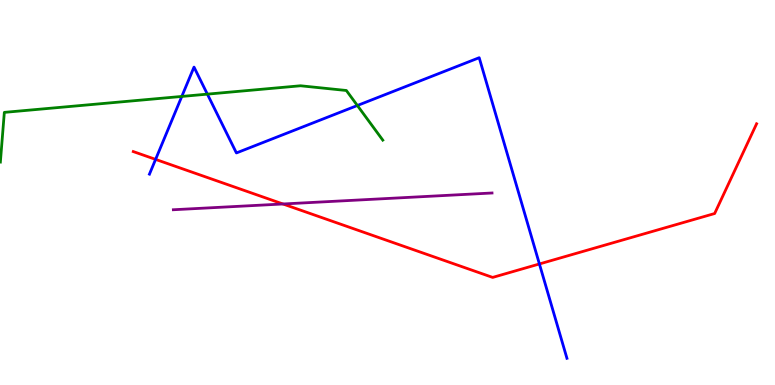[{'lines': ['blue', 'red'], 'intersections': [{'x': 2.01, 'y': 5.86}, {'x': 6.96, 'y': 3.14}]}, {'lines': ['green', 'red'], 'intersections': []}, {'lines': ['purple', 'red'], 'intersections': [{'x': 3.65, 'y': 4.7}]}, {'lines': ['blue', 'green'], 'intersections': [{'x': 2.35, 'y': 7.5}, {'x': 2.68, 'y': 7.55}, {'x': 4.61, 'y': 7.26}]}, {'lines': ['blue', 'purple'], 'intersections': []}, {'lines': ['green', 'purple'], 'intersections': []}]